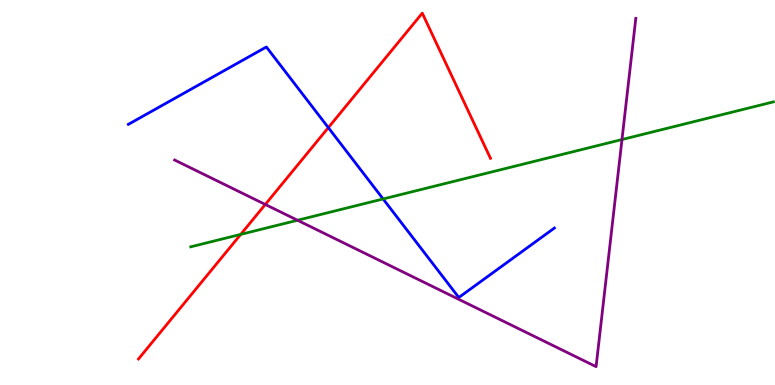[{'lines': ['blue', 'red'], 'intersections': [{'x': 4.24, 'y': 6.68}]}, {'lines': ['green', 'red'], 'intersections': [{'x': 3.11, 'y': 3.91}]}, {'lines': ['purple', 'red'], 'intersections': [{'x': 3.42, 'y': 4.69}]}, {'lines': ['blue', 'green'], 'intersections': [{'x': 4.94, 'y': 4.83}]}, {'lines': ['blue', 'purple'], 'intersections': []}, {'lines': ['green', 'purple'], 'intersections': [{'x': 3.84, 'y': 4.28}, {'x': 8.03, 'y': 6.38}]}]